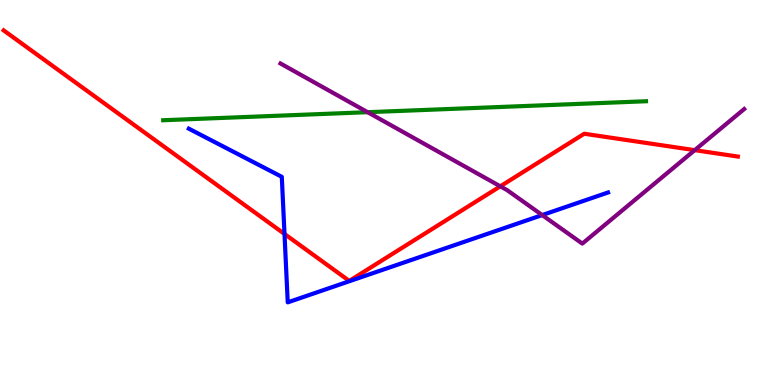[{'lines': ['blue', 'red'], 'intersections': [{'x': 3.67, 'y': 3.92}]}, {'lines': ['green', 'red'], 'intersections': []}, {'lines': ['purple', 'red'], 'intersections': [{'x': 6.46, 'y': 5.16}, {'x': 8.96, 'y': 6.1}]}, {'lines': ['blue', 'green'], 'intersections': []}, {'lines': ['blue', 'purple'], 'intersections': [{'x': 7.0, 'y': 4.41}]}, {'lines': ['green', 'purple'], 'intersections': [{'x': 4.74, 'y': 7.09}]}]